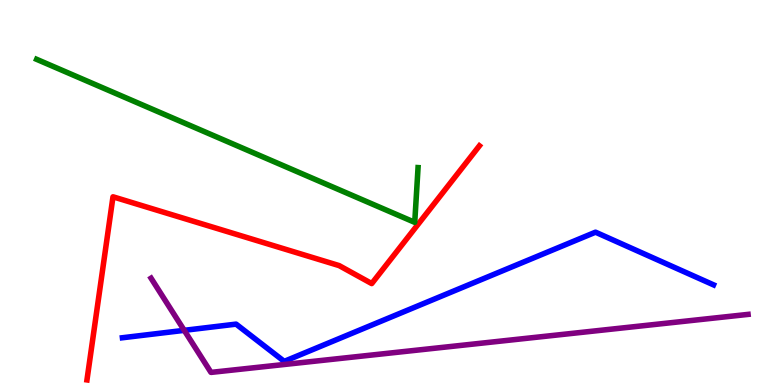[{'lines': ['blue', 'red'], 'intersections': []}, {'lines': ['green', 'red'], 'intersections': []}, {'lines': ['purple', 'red'], 'intersections': []}, {'lines': ['blue', 'green'], 'intersections': []}, {'lines': ['blue', 'purple'], 'intersections': [{'x': 2.38, 'y': 1.42}]}, {'lines': ['green', 'purple'], 'intersections': []}]